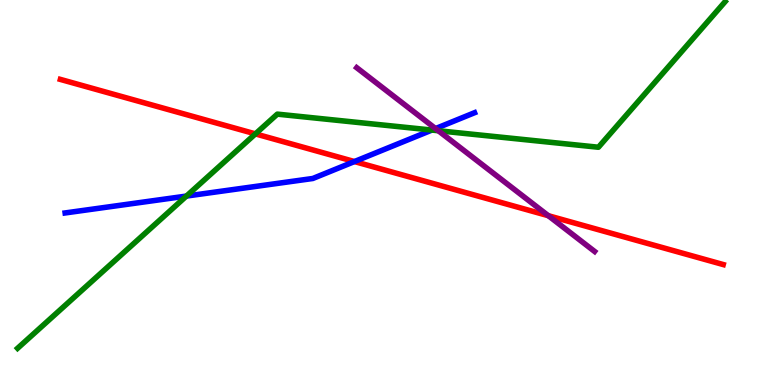[{'lines': ['blue', 'red'], 'intersections': [{'x': 4.57, 'y': 5.8}]}, {'lines': ['green', 'red'], 'intersections': [{'x': 3.3, 'y': 6.52}]}, {'lines': ['purple', 'red'], 'intersections': [{'x': 7.08, 'y': 4.4}]}, {'lines': ['blue', 'green'], 'intersections': [{'x': 2.41, 'y': 4.91}, {'x': 5.57, 'y': 6.62}]}, {'lines': ['blue', 'purple'], 'intersections': [{'x': 5.62, 'y': 6.66}]}, {'lines': ['green', 'purple'], 'intersections': [{'x': 5.66, 'y': 6.6}]}]